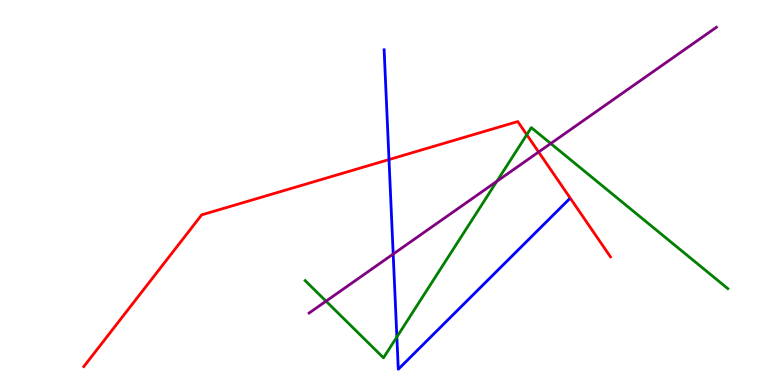[{'lines': ['blue', 'red'], 'intersections': [{'x': 5.02, 'y': 5.86}]}, {'lines': ['green', 'red'], 'intersections': [{'x': 6.8, 'y': 6.5}]}, {'lines': ['purple', 'red'], 'intersections': [{'x': 6.95, 'y': 6.05}]}, {'lines': ['blue', 'green'], 'intersections': [{'x': 5.12, 'y': 1.25}]}, {'lines': ['blue', 'purple'], 'intersections': [{'x': 5.07, 'y': 3.4}]}, {'lines': ['green', 'purple'], 'intersections': [{'x': 4.21, 'y': 2.18}, {'x': 6.41, 'y': 5.29}, {'x': 7.11, 'y': 6.27}]}]